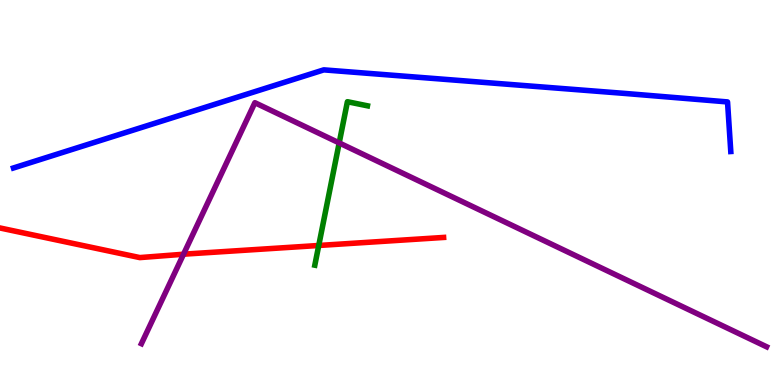[{'lines': ['blue', 'red'], 'intersections': []}, {'lines': ['green', 'red'], 'intersections': [{'x': 4.11, 'y': 3.62}]}, {'lines': ['purple', 'red'], 'intersections': [{'x': 2.37, 'y': 3.4}]}, {'lines': ['blue', 'green'], 'intersections': []}, {'lines': ['blue', 'purple'], 'intersections': []}, {'lines': ['green', 'purple'], 'intersections': [{'x': 4.38, 'y': 6.29}]}]